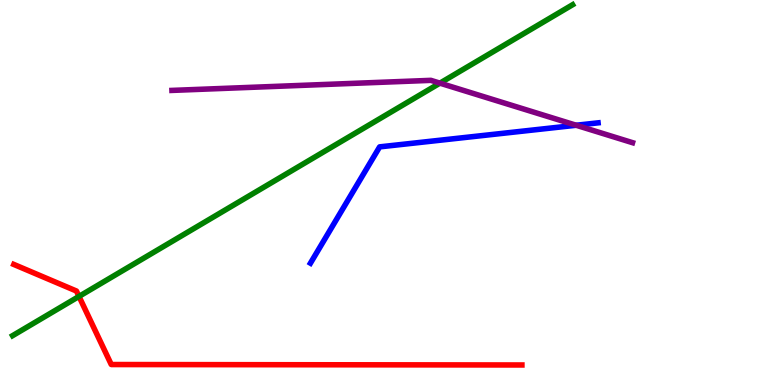[{'lines': ['blue', 'red'], 'intersections': []}, {'lines': ['green', 'red'], 'intersections': [{'x': 1.02, 'y': 2.3}]}, {'lines': ['purple', 'red'], 'intersections': []}, {'lines': ['blue', 'green'], 'intersections': []}, {'lines': ['blue', 'purple'], 'intersections': [{'x': 7.43, 'y': 6.75}]}, {'lines': ['green', 'purple'], 'intersections': [{'x': 5.68, 'y': 7.84}]}]